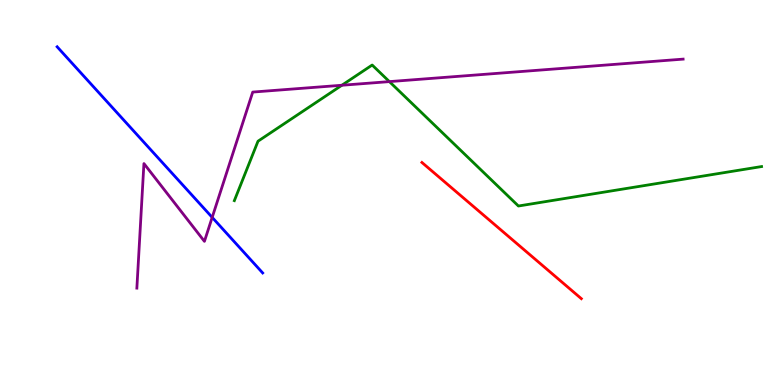[{'lines': ['blue', 'red'], 'intersections': []}, {'lines': ['green', 'red'], 'intersections': []}, {'lines': ['purple', 'red'], 'intersections': []}, {'lines': ['blue', 'green'], 'intersections': []}, {'lines': ['blue', 'purple'], 'intersections': [{'x': 2.74, 'y': 4.35}]}, {'lines': ['green', 'purple'], 'intersections': [{'x': 4.41, 'y': 7.79}, {'x': 5.02, 'y': 7.88}]}]